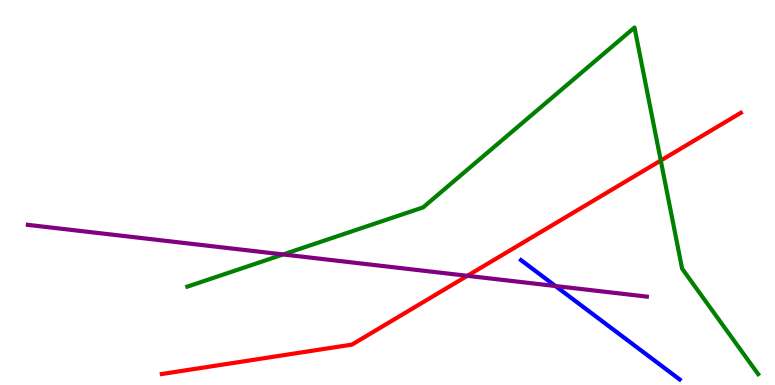[{'lines': ['blue', 'red'], 'intersections': []}, {'lines': ['green', 'red'], 'intersections': [{'x': 8.53, 'y': 5.83}]}, {'lines': ['purple', 'red'], 'intersections': [{'x': 6.03, 'y': 2.84}]}, {'lines': ['blue', 'green'], 'intersections': []}, {'lines': ['blue', 'purple'], 'intersections': [{'x': 7.17, 'y': 2.57}]}, {'lines': ['green', 'purple'], 'intersections': [{'x': 3.65, 'y': 3.39}]}]